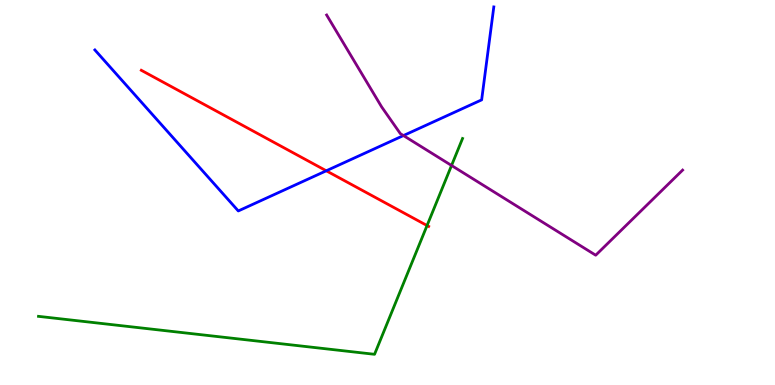[{'lines': ['blue', 'red'], 'intersections': [{'x': 4.21, 'y': 5.56}]}, {'lines': ['green', 'red'], 'intersections': [{'x': 5.51, 'y': 4.14}]}, {'lines': ['purple', 'red'], 'intersections': []}, {'lines': ['blue', 'green'], 'intersections': []}, {'lines': ['blue', 'purple'], 'intersections': [{'x': 5.21, 'y': 6.48}]}, {'lines': ['green', 'purple'], 'intersections': [{'x': 5.83, 'y': 5.7}]}]